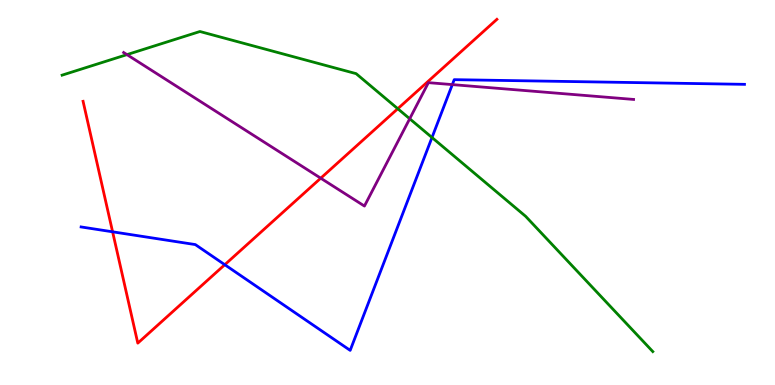[{'lines': ['blue', 'red'], 'intersections': [{'x': 1.45, 'y': 3.98}, {'x': 2.9, 'y': 3.12}]}, {'lines': ['green', 'red'], 'intersections': [{'x': 5.13, 'y': 7.18}]}, {'lines': ['purple', 'red'], 'intersections': [{'x': 4.14, 'y': 5.37}]}, {'lines': ['blue', 'green'], 'intersections': [{'x': 5.57, 'y': 6.43}]}, {'lines': ['blue', 'purple'], 'intersections': [{'x': 5.84, 'y': 7.8}]}, {'lines': ['green', 'purple'], 'intersections': [{'x': 1.64, 'y': 8.58}, {'x': 5.29, 'y': 6.92}]}]